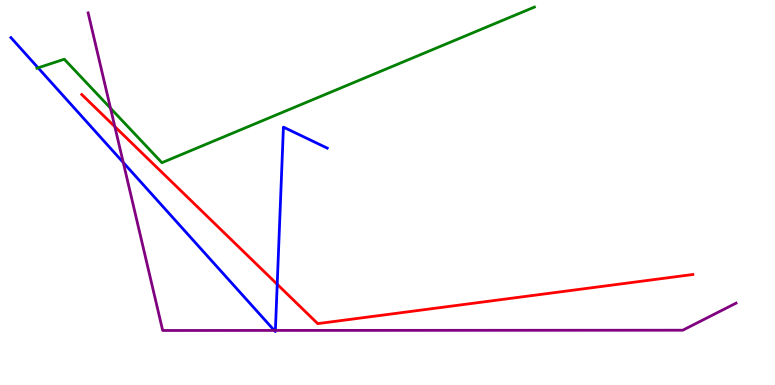[{'lines': ['blue', 'red'], 'intersections': [{'x': 3.58, 'y': 2.62}]}, {'lines': ['green', 'red'], 'intersections': []}, {'lines': ['purple', 'red'], 'intersections': [{'x': 1.48, 'y': 6.71}]}, {'lines': ['blue', 'green'], 'intersections': [{'x': 0.492, 'y': 8.24}]}, {'lines': ['blue', 'purple'], 'intersections': [{'x': 1.59, 'y': 5.78}, {'x': 3.54, 'y': 1.42}, {'x': 3.55, 'y': 1.42}]}, {'lines': ['green', 'purple'], 'intersections': [{'x': 1.43, 'y': 7.19}]}]